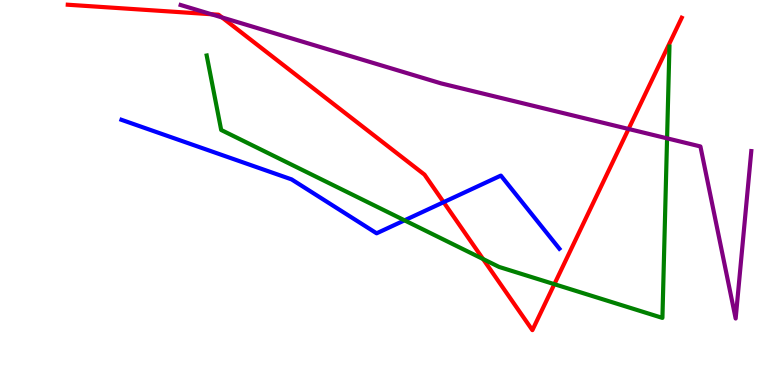[{'lines': ['blue', 'red'], 'intersections': [{'x': 5.72, 'y': 4.75}]}, {'lines': ['green', 'red'], 'intersections': [{'x': 6.23, 'y': 3.27}, {'x': 7.15, 'y': 2.62}]}, {'lines': ['purple', 'red'], 'intersections': [{'x': 2.73, 'y': 9.63}, {'x': 2.86, 'y': 9.55}, {'x': 8.11, 'y': 6.65}]}, {'lines': ['blue', 'green'], 'intersections': [{'x': 5.22, 'y': 4.28}]}, {'lines': ['blue', 'purple'], 'intersections': []}, {'lines': ['green', 'purple'], 'intersections': [{'x': 8.61, 'y': 6.41}]}]